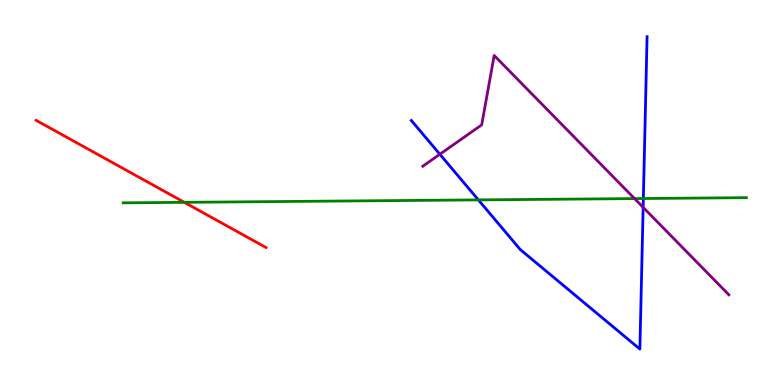[{'lines': ['blue', 'red'], 'intersections': []}, {'lines': ['green', 'red'], 'intersections': [{'x': 2.38, 'y': 4.74}]}, {'lines': ['purple', 'red'], 'intersections': []}, {'lines': ['blue', 'green'], 'intersections': [{'x': 6.17, 'y': 4.81}, {'x': 8.3, 'y': 4.84}]}, {'lines': ['blue', 'purple'], 'intersections': [{'x': 5.68, 'y': 5.99}, {'x': 8.3, 'y': 4.61}]}, {'lines': ['green', 'purple'], 'intersections': [{'x': 8.19, 'y': 4.84}]}]